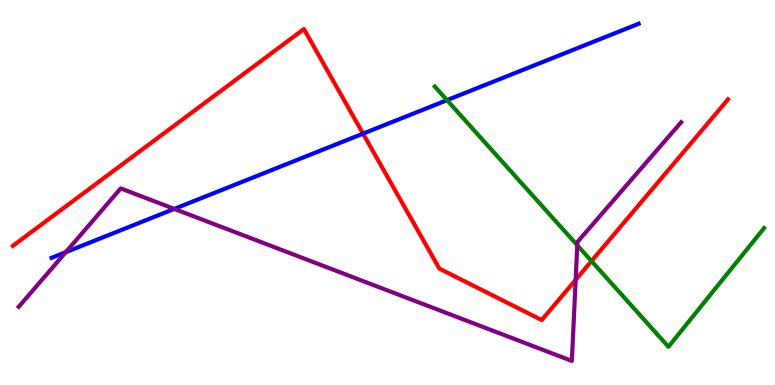[{'lines': ['blue', 'red'], 'intersections': [{'x': 4.68, 'y': 6.53}]}, {'lines': ['green', 'red'], 'intersections': [{'x': 7.63, 'y': 3.22}]}, {'lines': ['purple', 'red'], 'intersections': [{'x': 7.43, 'y': 2.73}]}, {'lines': ['blue', 'green'], 'intersections': [{'x': 5.77, 'y': 7.4}]}, {'lines': ['blue', 'purple'], 'intersections': [{'x': 0.849, 'y': 3.45}, {'x': 2.25, 'y': 4.57}]}, {'lines': ['green', 'purple'], 'intersections': [{'x': 7.45, 'y': 3.63}]}]